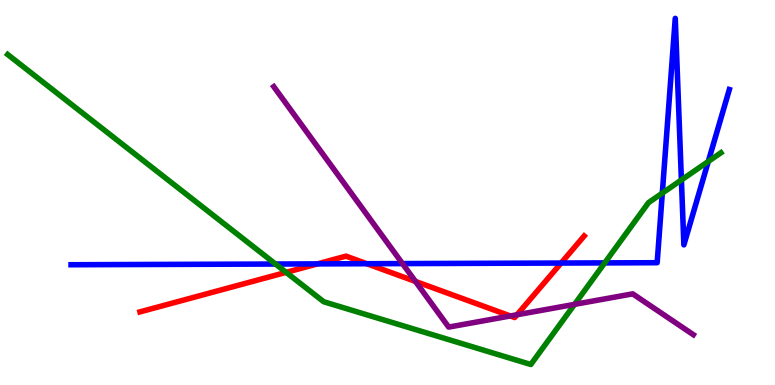[{'lines': ['blue', 'red'], 'intersections': [{'x': 4.1, 'y': 3.15}, {'x': 4.73, 'y': 3.15}, {'x': 7.24, 'y': 3.17}]}, {'lines': ['green', 'red'], 'intersections': [{'x': 3.69, 'y': 2.93}]}, {'lines': ['purple', 'red'], 'intersections': [{'x': 5.36, 'y': 2.69}, {'x': 6.58, 'y': 1.79}, {'x': 6.67, 'y': 1.82}]}, {'lines': ['blue', 'green'], 'intersections': [{'x': 3.56, 'y': 3.14}, {'x': 7.8, 'y': 3.17}, {'x': 8.55, 'y': 4.98}, {'x': 8.79, 'y': 5.33}, {'x': 9.14, 'y': 5.81}]}, {'lines': ['blue', 'purple'], 'intersections': [{'x': 5.19, 'y': 3.15}]}, {'lines': ['green', 'purple'], 'intersections': [{'x': 7.41, 'y': 2.09}]}]